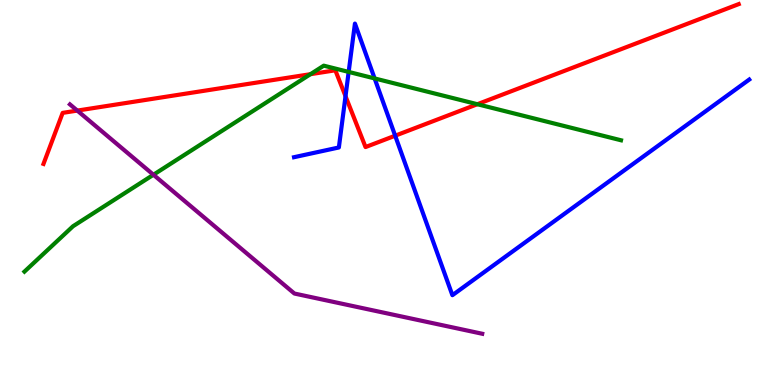[{'lines': ['blue', 'red'], 'intersections': [{'x': 4.46, 'y': 7.5}, {'x': 5.1, 'y': 6.48}]}, {'lines': ['green', 'red'], 'intersections': [{'x': 4.01, 'y': 8.07}, {'x': 6.16, 'y': 7.29}]}, {'lines': ['purple', 'red'], 'intersections': [{'x': 0.997, 'y': 7.13}]}, {'lines': ['blue', 'green'], 'intersections': [{'x': 4.5, 'y': 8.13}, {'x': 4.83, 'y': 7.96}]}, {'lines': ['blue', 'purple'], 'intersections': []}, {'lines': ['green', 'purple'], 'intersections': [{'x': 1.98, 'y': 5.46}]}]